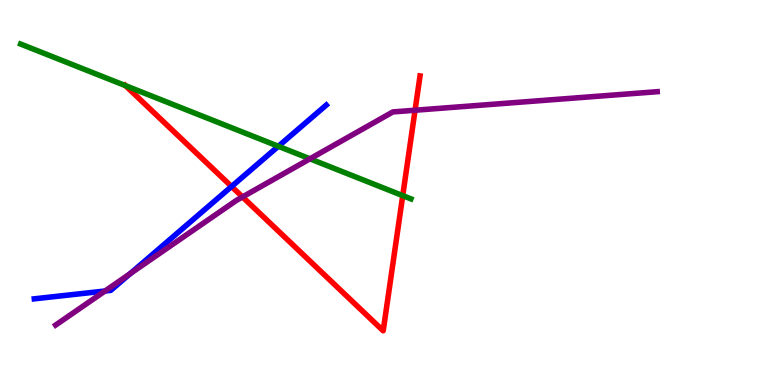[{'lines': ['blue', 'red'], 'intersections': [{'x': 2.99, 'y': 5.16}]}, {'lines': ['green', 'red'], 'intersections': [{'x': 1.62, 'y': 7.77}, {'x': 5.2, 'y': 4.92}]}, {'lines': ['purple', 'red'], 'intersections': [{'x': 3.13, 'y': 4.88}, {'x': 5.36, 'y': 7.14}]}, {'lines': ['blue', 'green'], 'intersections': [{'x': 3.59, 'y': 6.2}]}, {'lines': ['blue', 'purple'], 'intersections': [{'x': 1.36, 'y': 2.44}, {'x': 1.68, 'y': 2.89}]}, {'lines': ['green', 'purple'], 'intersections': [{'x': 4.0, 'y': 5.87}]}]